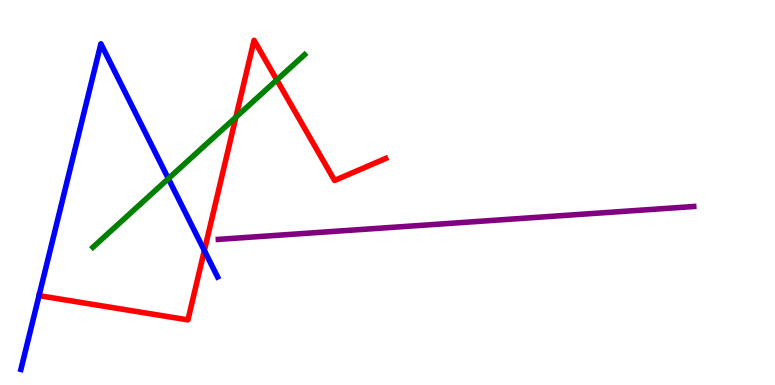[{'lines': ['blue', 'red'], 'intersections': [{'x': 0.504, 'y': 2.32}, {'x': 2.64, 'y': 3.49}]}, {'lines': ['green', 'red'], 'intersections': [{'x': 3.04, 'y': 6.96}, {'x': 3.57, 'y': 7.92}]}, {'lines': ['purple', 'red'], 'intersections': []}, {'lines': ['blue', 'green'], 'intersections': [{'x': 2.17, 'y': 5.36}]}, {'lines': ['blue', 'purple'], 'intersections': []}, {'lines': ['green', 'purple'], 'intersections': []}]